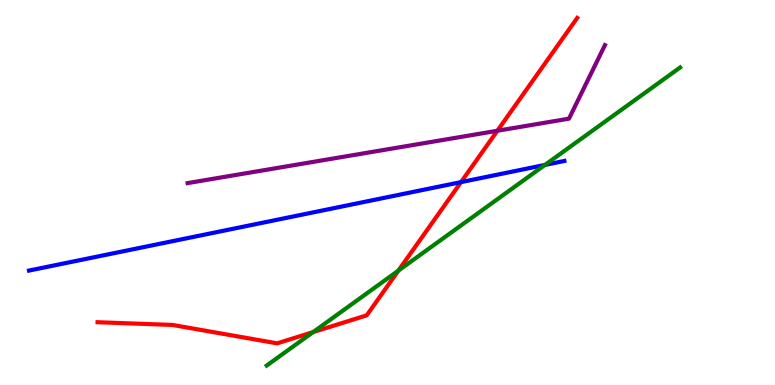[{'lines': ['blue', 'red'], 'intersections': [{'x': 5.95, 'y': 5.27}]}, {'lines': ['green', 'red'], 'intersections': [{'x': 4.04, 'y': 1.37}, {'x': 5.14, 'y': 2.97}]}, {'lines': ['purple', 'red'], 'intersections': [{'x': 6.42, 'y': 6.6}]}, {'lines': ['blue', 'green'], 'intersections': [{'x': 7.03, 'y': 5.72}]}, {'lines': ['blue', 'purple'], 'intersections': []}, {'lines': ['green', 'purple'], 'intersections': []}]